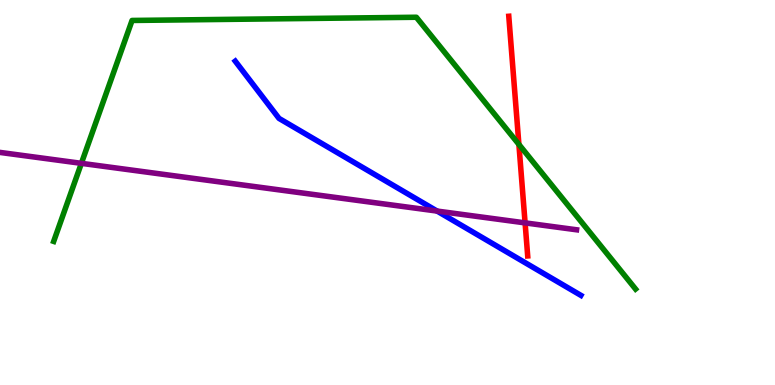[{'lines': ['blue', 'red'], 'intersections': []}, {'lines': ['green', 'red'], 'intersections': [{'x': 6.7, 'y': 6.25}]}, {'lines': ['purple', 'red'], 'intersections': [{'x': 6.78, 'y': 4.21}]}, {'lines': ['blue', 'green'], 'intersections': []}, {'lines': ['blue', 'purple'], 'intersections': [{'x': 5.64, 'y': 4.52}]}, {'lines': ['green', 'purple'], 'intersections': [{'x': 1.05, 'y': 5.76}]}]